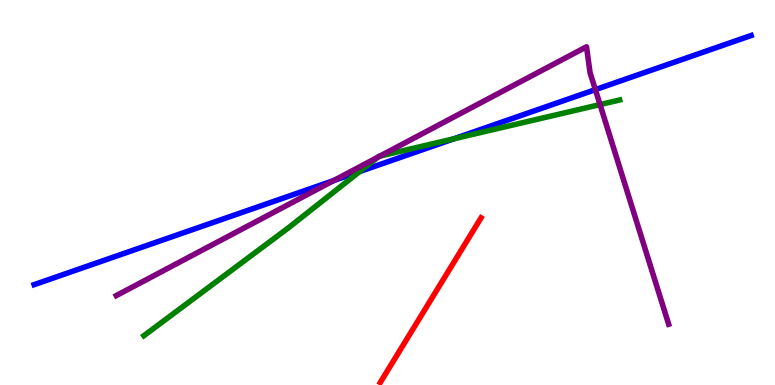[{'lines': ['blue', 'red'], 'intersections': []}, {'lines': ['green', 'red'], 'intersections': []}, {'lines': ['purple', 'red'], 'intersections': []}, {'lines': ['blue', 'green'], 'intersections': [{'x': 4.64, 'y': 5.54}, {'x': 5.86, 'y': 6.4}]}, {'lines': ['blue', 'purple'], 'intersections': [{'x': 4.31, 'y': 5.31}, {'x': 7.68, 'y': 7.67}]}, {'lines': ['green', 'purple'], 'intersections': [{'x': 4.88, 'y': 5.92}, {'x': 4.9, 'y': 5.95}, {'x': 7.74, 'y': 7.28}]}]